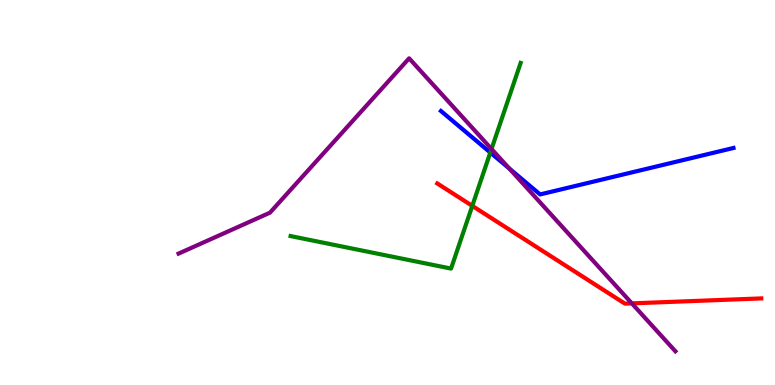[{'lines': ['blue', 'red'], 'intersections': []}, {'lines': ['green', 'red'], 'intersections': [{'x': 6.09, 'y': 4.65}]}, {'lines': ['purple', 'red'], 'intersections': [{'x': 8.15, 'y': 2.12}]}, {'lines': ['blue', 'green'], 'intersections': [{'x': 6.33, 'y': 6.04}]}, {'lines': ['blue', 'purple'], 'intersections': [{'x': 6.57, 'y': 5.62}]}, {'lines': ['green', 'purple'], 'intersections': [{'x': 6.34, 'y': 6.13}]}]